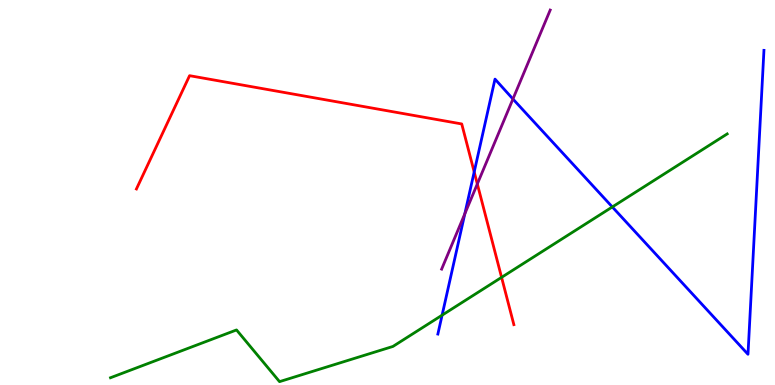[{'lines': ['blue', 'red'], 'intersections': [{'x': 6.12, 'y': 5.53}]}, {'lines': ['green', 'red'], 'intersections': [{'x': 6.47, 'y': 2.8}]}, {'lines': ['purple', 'red'], 'intersections': [{'x': 6.16, 'y': 5.22}]}, {'lines': ['blue', 'green'], 'intersections': [{'x': 5.7, 'y': 1.81}, {'x': 7.9, 'y': 4.62}]}, {'lines': ['blue', 'purple'], 'intersections': [{'x': 6.0, 'y': 4.45}, {'x': 6.62, 'y': 7.43}]}, {'lines': ['green', 'purple'], 'intersections': []}]